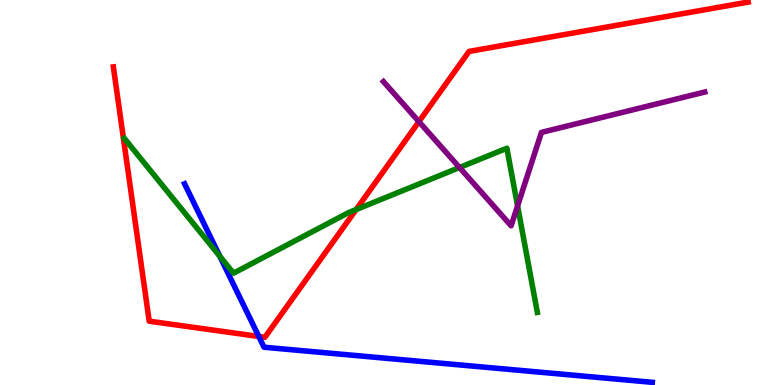[{'lines': ['blue', 'red'], 'intersections': [{'x': 3.34, 'y': 1.26}]}, {'lines': ['green', 'red'], 'intersections': [{'x': 4.6, 'y': 4.56}]}, {'lines': ['purple', 'red'], 'intersections': [{'x': 5.41, 'y': 6.84}]}, {'lines': ['blue', 'green'], 'intersections': [{'x': 2.84, 'y': 3.34}]}, {'lines': ['blue', 'purple'], 'intersections': []}, {'lines': ['green', 'purple'], 'intersections': [{'x': 5.93, 'y': 5.65}, {'x': 6.68, 'y': 4.65}]}]